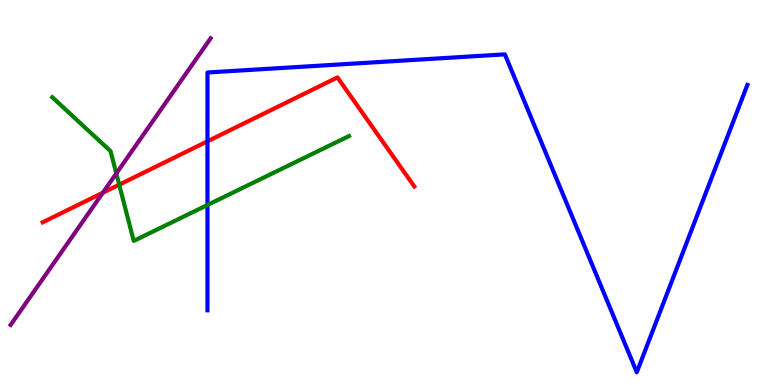[{'lines': ['blue', 'red'], 'intersections': [{'x': 2.68, 'y': 6.33}]}, {'lines': ['green', 'red'], 'intersections': [{'x': 1.54, 'y': 5.2}]}, {'lines': ['purple', 'red'], 'intersections': [{'x': 1.33, 'y': 4.99}]}, {'lines': ['blue', 'green'], 'intersections': [{'x': 2.68, 'y': 4.68}]}, {'lines': ['blue', 'purple'], 'intersections': []}, {'lines': ['green', 'purple'], 'intersections': [{'x': 1.5, 'y': 5.49}]}]